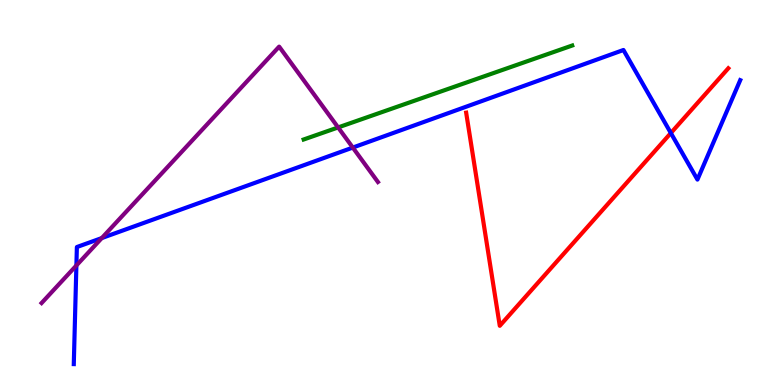[{'lines': ['blue', 'red'], 'intersections': [{'x': 8.66, 'y': 6.54}]}, {'lines': ['green', 'red'], 'intersections': []}, {'lines': ['purple', 'red'], 'intersections': []}, {'lines': ['blue', 'green'], 'intersections': []}, {'lines': ['blue', 'purple'], 'intersections': [{'x': 0.986, 'y': 3.1}, {'x': 1.31, 'y': 3.82}, {'x': 4.55, 'y': 6.17}]}, {'lines': ['green', 'purple'], 'intersections': [{'x': 4.36, 'y': 6.69}]}]